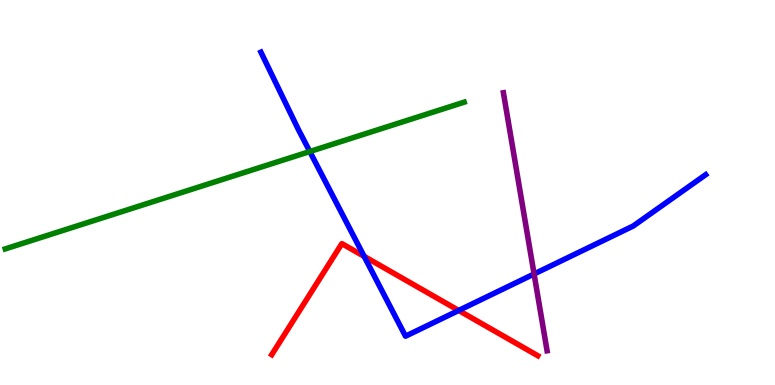[{'lines': ['blue', 'red'], 'intersections': [{'x': 4.7, 'y': 3.34}, {'x': 5.92, 'y': 1.94}]}, {'lines': ['green', 'red'], 'intersections': []}, {'lines': ['purple', 'red'], 'intersections': []}, {'lines': ['blue', 'green'], 'intersections': [{'x': 4.0, 'y': 6.06}]}, {'lines': ['blue', 'purple'], 'intersections': [{'x': 6.89, 'y': 2.88}]}, {'lines': ['green', 'purple'], 'intersections': []}]